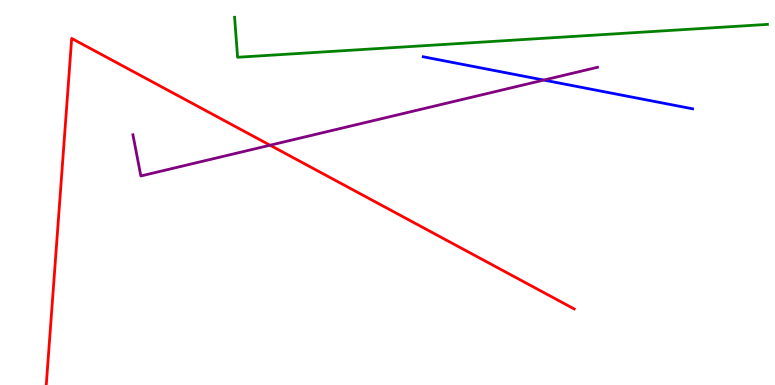[{'lines': ['blue', 'red'], 'intersections': []}, {'lines': ['green', 'red'], 'intersections': []}, {'lines': ['purple', 'red'], 'intersections': [{'x': 3.48, 'y': 6.23}]}, {'lines': ['blue', 'green'], 'intersections': []}, {'lines': ['blue', 'purple'], 'intersections': [{'x': 7.02, 'y': 7.92}]}, {'lines': ['green', 'purple'], 'intersections': []}]